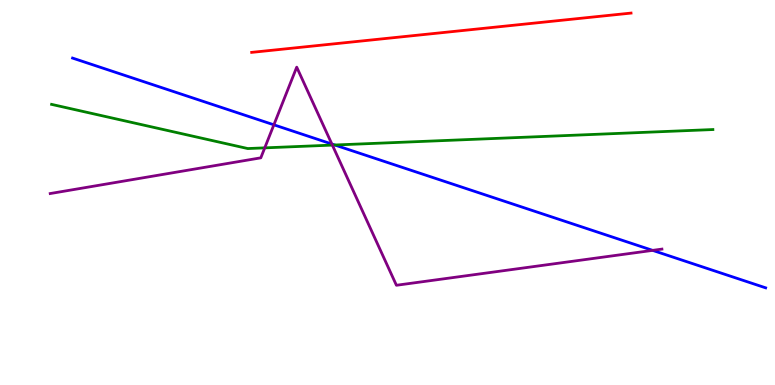[{'lines': ['blue', 'red'], 'intersections': []}, {'lines': ['green', 'red'], 'intersections': []}, {'lines': ['purple', 'red'], 'intersections': []}, {'lines': ['blue', 'green'], 'intersections': [{'x': 4.32, 'y': 6.23}]}, {'lines': ['blue', 'purple'], 'intersections': [{'x': 3.53, 'y': 6.76}, {'x': 4.28, 'y': 6.26}, {'x': 8.42, 'y': 3.5}]}, {'lines': ['green', 'purple'], 'intersections': [{'x': 3.42, 'y': 6.16}, {'x': 4.29, 'y': 6.23}]}]